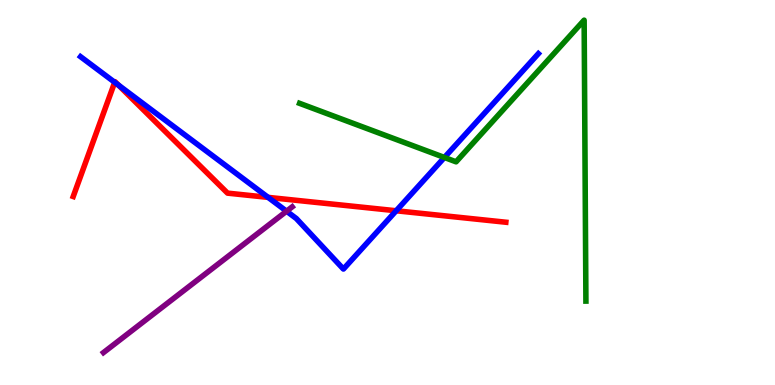[{'lines': ['blue', 'red'], 'intersections': [{'x': 1.48, 'y': 7.86}, {'x': 1.53, 'y': 7.79}, {'x': 3.46, 'y': 4.87}, {'x': 5.11, 'y': 4.53}]}, {'lines': ['green', 'red'], 'intersections': []}, {'lines': ['purple', 'red'], 'intersections': []}, {'lines': ['blue', 'green'], 'intersections': [{'x': 5.73, 'y': 5.91}]}, {'lines': ['blue', 'purple'], 'intersections': [{'x': 3.7, 'y': 4.51}]}, {'lines': ['green', 'purple'], 'intersections': []}]